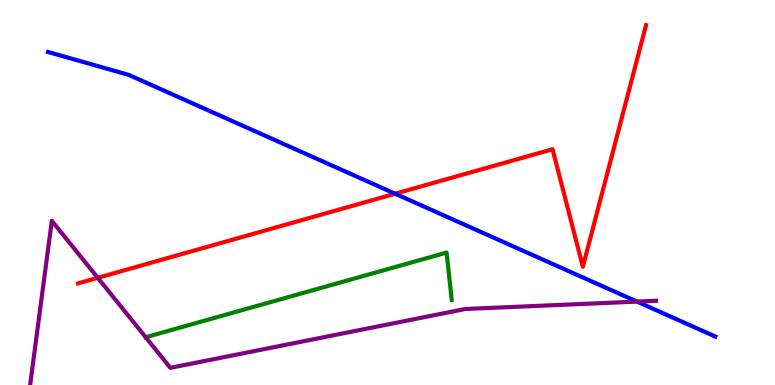[{'lines': ['blue', 'red'], 'intersections': [{'x': 5.1, 'y': 4.97}]}, {'lines': ['green', 'red'], 'intersections': []}, {'lines': ['purple', 'red'], 'intersections': [{'x': 1.26, 'y': 2.78}]}, {'lines': ['blue', 'green'], 'intersections': []}, {'lines': ['blue', 'purple'], 'intersections': [{'x': 8.22, 'y': 2.17}]}, {'lines': ['green', 'purple'], 'intersections': [{'x': 1.88, 'y': 1.24}]}]